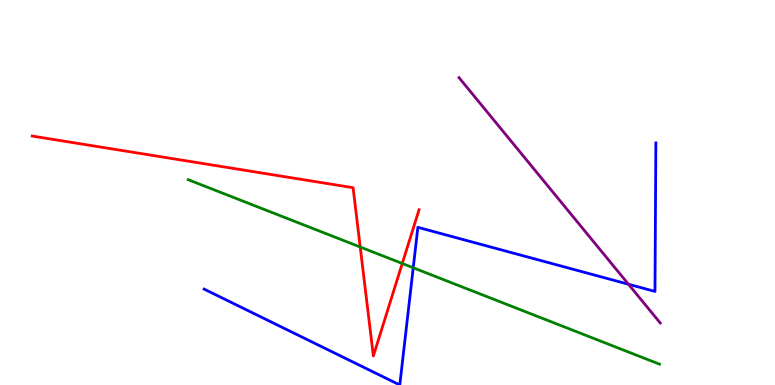[{'lines': ['blue', 'red'], 'intersections': []}, {'lines': ['green', 'red'], 'intersections': [{'x': 4.65, 'y': 3.58}, {'x': 5.19, 'y': 3.16}]}, {'lines': ['purple', 'red'], 'intersections': []}, {'lines': ['blue', 'green'], 'intersections': [{'x': 5.33, 'y': 3.04}]}, {'lines': ['blue', 'purple'], 'intersections': [{'x': 8.11, 'y': 2.62}]}, {'lines': ['green', 'purple'], 'intersections': []}]